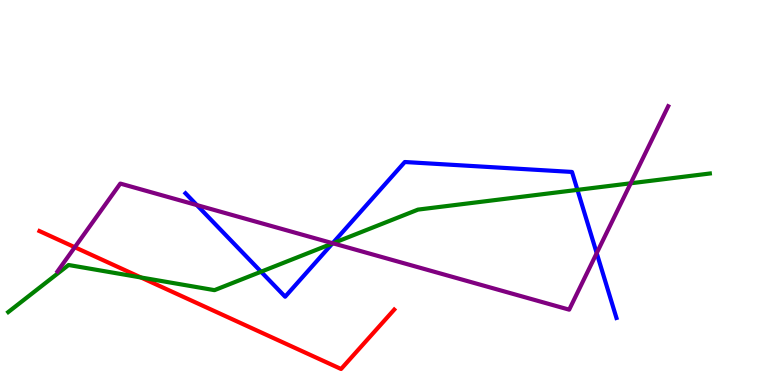[{'lines': ['blue', 'red'], 'intersections': []}, {'lines': ['green', 'red'], 'intersections': [{'x': 1.82, 'y': 2.79}]}, {'lines': ['purple', 'red'], 'intersections': [{'x': 0.965, 'y': 3.58}]}, {'lines': ['blue', 'green'], 'intersections': [{'x': 3.37, 'y': 2.94}, {'x': 4.29, 'y': 3.68}, {'x': 7.45, 'y': 5.07}]}, {'lines': ['blue', 'purple'], 'intersections': [{'x': 2.54, 'y': 4.67}, {'x': 4.29, 'y': 3.68}, {'x': 7.7, 'y': 3.43}]}, {'lines': ['green', 'purple'], 'intersections': [{'x': 4.3, 'y': 3.68}, {'x': 8.14, 'y': 5.24}]}]